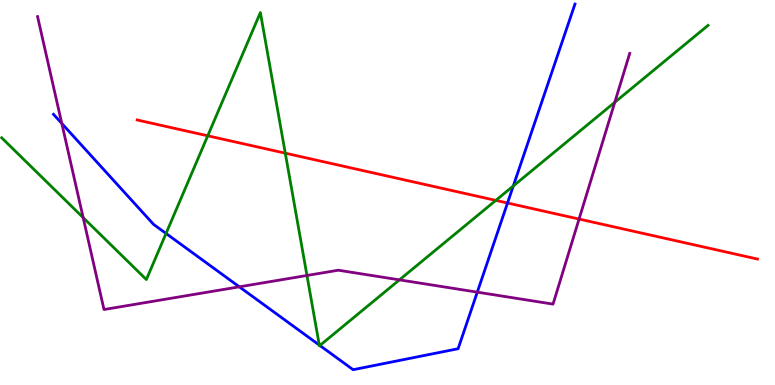[{'lines': ['blue', 'red'], 'intersections': [{'x': 6.55, 'y': 4.73}]}, {'lines': ['green', 'red'], 'intersections': [{'x': 2.68, 'y': 6.47}, {'x': 3.68, 'y': 6.02}, {'x': 6.4, 'y': 4.8}]}, {'lines': ['purple', 'red'], 'intersections': [{'x': 7.47, 'y': 4.31}]}, {'lines': ['blue', 'green'], 'intersections': [{'x': 2.14, 'y': 3.94}, {'x': 4.12, 'y': 1.04}, {'x': 4.13, 'y': 1.03}, {'x': 6.62, 'y': 5.17}]}, {'lines': ['blue', 'purple'], 'intersections': [{'x': 0.797, 'y': 6.79}, {'x': 3.09, 'y': 2.55}, {'x': 6.16, 'y': 2.41}]}, {'lines': ['green', 'purple'], 'intersections': [{'x': 1.07, 'y': 4.35}, {'x': 3.96, 'y': 2.84}, {'x': 5.15, 'y': 2.73}, {'x': 7.93, 'y': 7.34}]}]